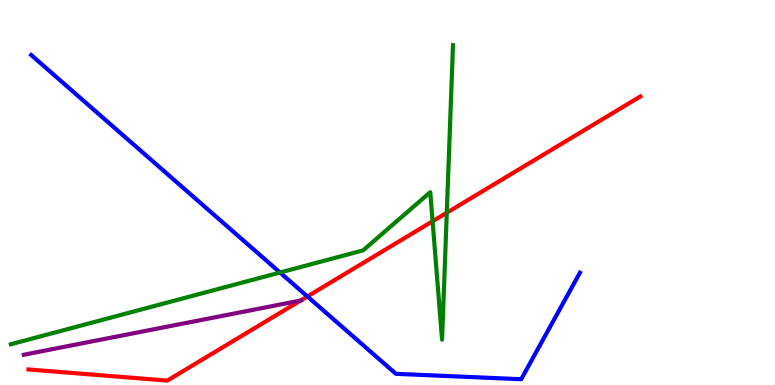[{'lines': ['blue', 'red'], 'intersections': [{'x': 3.97, 'y': 2.3}]}, {'lines': ['green', 'red'], 'intersections': [{'x': 5.58, 'y': 4.25}, {'x': 5.76, 'y': 4.47}]}, {'lines': ['purple', 'red'], 'intersections': [{'x': 3.88, 'y': 2.19}]}, {'lines': ['blue', 'green'], 'intersections': [{'x': 3.61, 'y': 2.92}]}, {'lines': ['blue', 'purple'], 'intersections': []}, {'lines': ['green', 'purple'], 'intersections': []}]